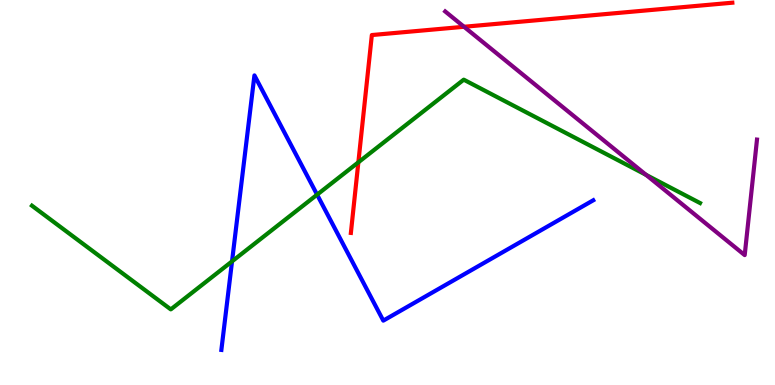[{'lines': ['blue', 'red'], 'intersections': []}, {'lines': ['green', 'red'], 'intersections': [{'x': 4.62, 'y': 5.78}]}, {'lines': ['purple', 'red'], 'intersections': [{'x': 5.99, 'y': 9.3}]}, {'lines': ['blue', 'green'], 'intersections': [{'x': 2.99, 'y': 3.21}, {'x': 4.09, 'y': 4.94}]}, {'lines': ['blue', 'purple'], 'intersections': []}, {'lines': ['green', 'purple'], 'intersections': [{'x': 8.34, 'y': 5.46}]}]